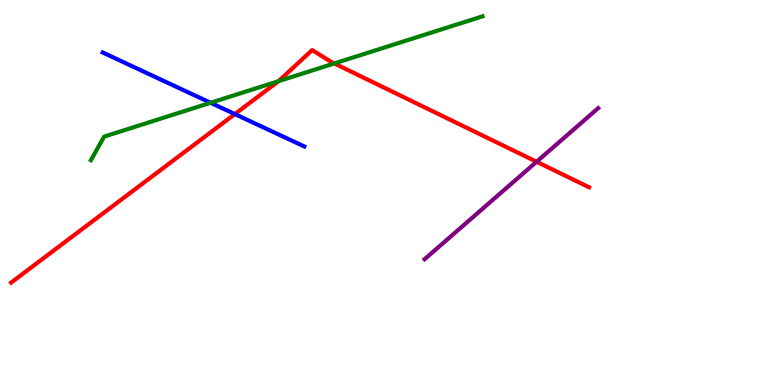[{'lines': ['blue', 'red'], 'intersections': [{'x': 3.03, 'y': 7.04}]}, {'lines': ['green', 'red'], 'intersections': [{'x': 3.59, 'y': 7.89}, {'x': 4.31, 'y': 8.35}]}, {'lines': ['purple', 'red'], 'intersections': [{'x': 6.92, 'y': 5.8}]}, {'lines': ['blue', 'green'], 'intersections': [{'x': 2.72, 'y': 7.33}]}, {'lines': ['blue', 'purple'], 'intersections': []}, {'lines': ['green', 'purple'], 'intersections': []}]